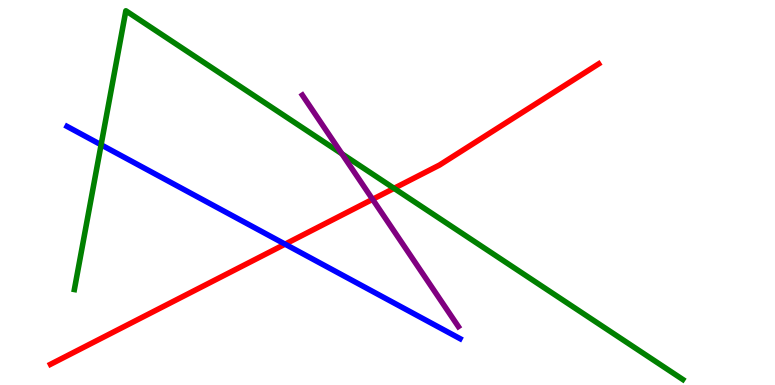[{'lines': ['blue', 'red'], 'intersections': [{'x': 3.68, 'y': 3.66}]}, {'lines': ['green', 'red'], 'intersections': [{'x': 5.08, 'y': 5.11}]}, {'lines': ['purple', 'red'], 'intersections': [{'x': 4.81, 'y': 4.82}]}, {'lines': ['blue', 'green'], 'intersections': [{'x': 1.3, 'y': 6.24}]}, {'lines': ['blue', 'purple'], 'intersections': []}, {'lines': ['green', 'purple'], 'intersections': [{'x': 4.41, 'y': 6.0}]}]